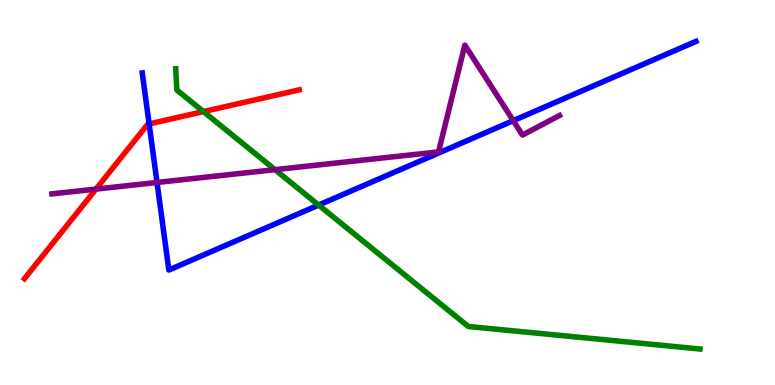[{'lines': ['blue', 'red'], 'intersections': [{'x': 1.92, 'y': 6.78}]}, {'lines': ['green', 'red'], 'intersections': [{'x': 2.62, 'y': 7.1}]}, {'lines': ['purple', 'red'], 'intersections': [{'x': 1.24, 'y': 5.09}]}, {'lines': ['blue', 'green'], 'intersections': [{'x': 4.11, 'y': 4.67}]}, {'lines': ['blue', 'purple'], 'intersections': [{'x': 2.03, 'y': 5.26}, {'x': 6.62, 'y': 6.87}]}, {'lines': ['green', 'purple'], 'intersections': [{'x': 3.55, 'y': 5.59}]}]